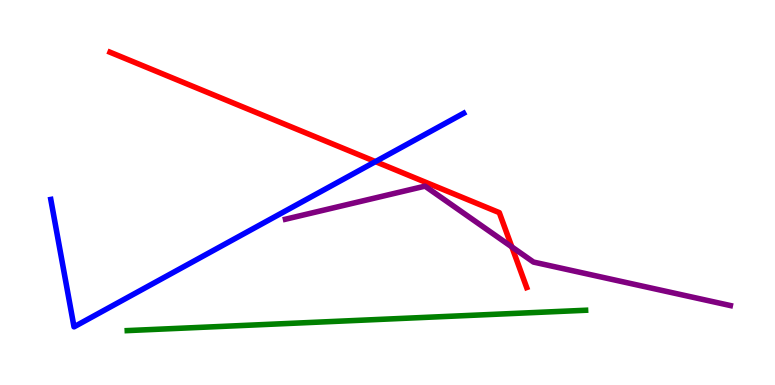[{'lines': ['blue', 'red'], 'intersections': [{'x': 4.84, 'y': 5.8}]}, {'lines': ['green', 'red'], 'intersections': []}, {'lines': ['purple', 'red'], 'intersections': [{'x': 6.6, 'y': 3.59}]}, {'lines': ['blue', 'green'], 'intersections': []}, {'lines': ['blue', 'purple'], 'intersections': []}, {'lines': ['green', 'purple'], 'intersections': []}]